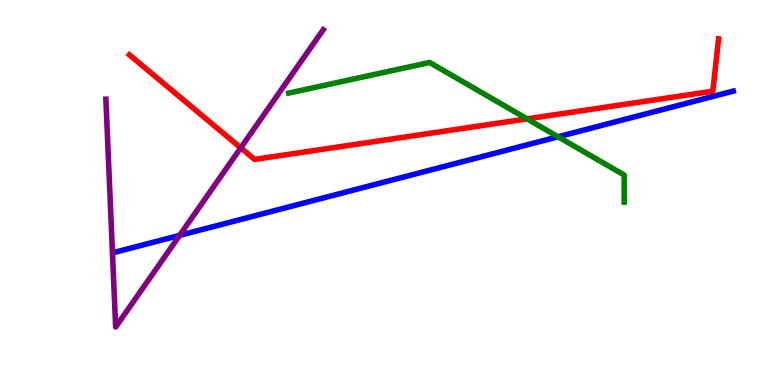[{'lines': ['blue', 'red'], 'intersections': []}, {'lines': ['green', 'red'], 'intersections': [{'x': 6.8, 'y': 6.91}]}, {'lines': ['purple', 'red'], 'intersections': [{'x': 3.11, 'y': 6.16}]}, {'lines': ['blue', 'green'], 'intersections': [{'x': 7.2, 'y': 6.45}]}, {'lines': ['blue', 'purple'], 'intersections': [{'x': 2.32, 'y': 3.89}]}, {'lines': ['green', 'purple'], 'intersections': []}]